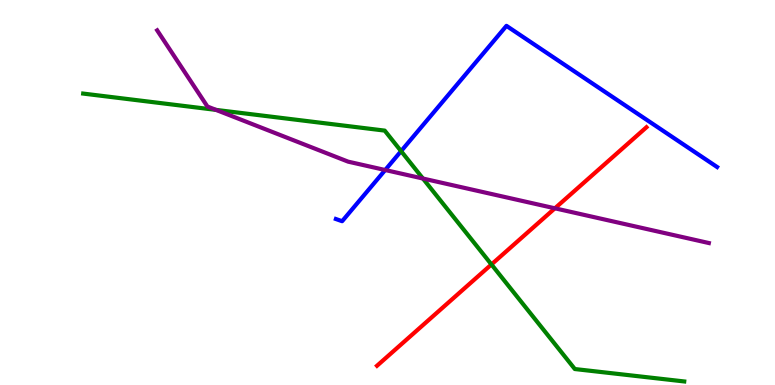[{'lines': ['blue', 'red'], 'intersections': []}, {'lines': ['green', 'red'], 'intersections': [{'x': 6.34, 'y': 3.13}]}, {'lines': ['purple', 'red'], 'intersections': [{'x': 7.16, 'y': 4.59}]}, {'lines': ['blue', 'green'], 'intersections': [{'x': 5.18, 'y': 6.07}]}, {'lines': ['blue', 'purple'], 'intersections': [{'x': 4.97, 'y': 5.58}]}, {'lines': ['green', 'purple'], 'intersections': [{'x': 2.79, 'y': 7.15}, {'x': 5.46, 'y': 5.36}]}]